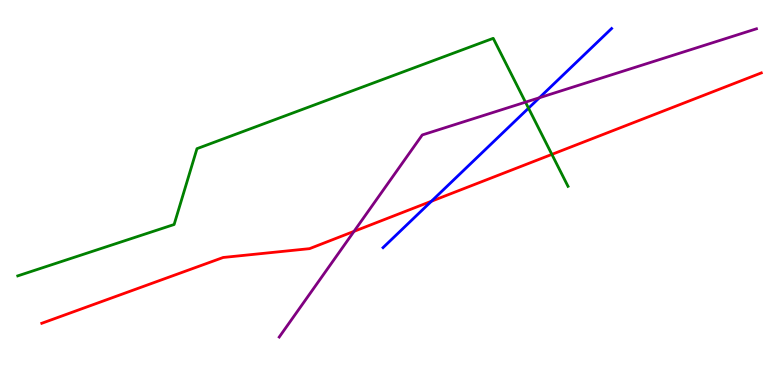[{'lines': ['blue', 'red'], 'intersections': [{'x': 5.57, 'y': 4.77}]}, {'lines': ['green', 'red'], 'intersections': [{'x': 7.12, 'y': 5.99}]}, {'lines': ['purple', 'red'], 'intersections': [{'x': 4.57, 'y': 3.99}]}, {'lines': ['blue', 'green'], 'intersections': [{'x': 6.82, 'y': 7.19}]}, {'lines': ['blue', 'purple'], 'intersections': [{'x': 6.96, 'y': 7.46}]}, {'lines': ['green', 'purple'], 'intersections': [{'x': 6.78, 'y': 7.35}]}]